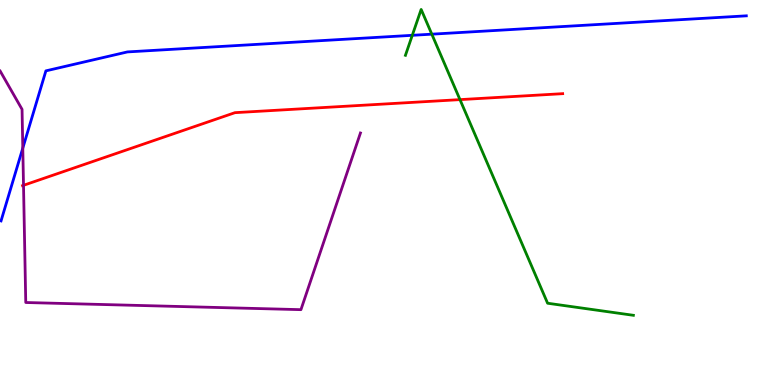[{'lines': ['blue', 'red'], 'intersections': []}, {'lines': ['green', 'red'], 'intersections': [{'x': 5.94, 'y': 7.41}]}, {'lines': ['purple', 'red'], 'intersections': [{'x': 0.303, 'y': 5.19}]}, {'lines': ['blue', 'green'], 'intersections': [{'x': 5.32, 'y': 9.08}, {'x': 5.57, 'y': 9.11}]}, {'lines': ['blue', 'purple'], 'intersections': [{'x': 0.294, 'y': 6.15}]}, {'lines': ['green', 'purple'], 'intersections': []}]